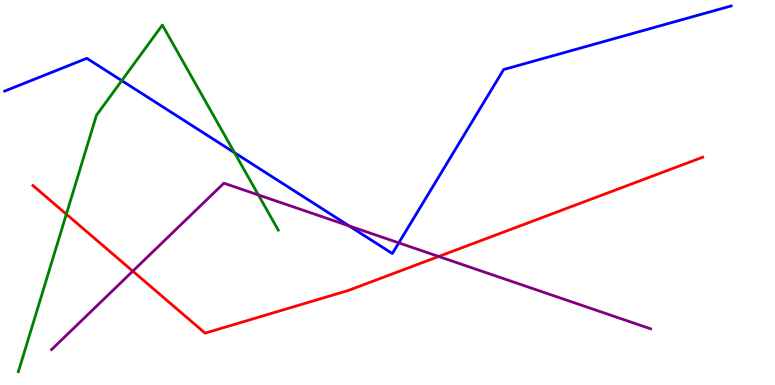[{'lines': ['blue', 'red'], 'intersections': []}, {'lines': ['green', 'red'], 'intersections': [{'x': 0.856, 'y': 4.44}]}, {'lines': ['purple', 'red'], 'intersections': [{'x': 1.71, 'y': 2.96}, {'x': 5.66, 'y': 3.34}]}, {'lines': ['blue', 'green'], 'intersections': [{'x': 1.57, 'y': 7.91}, {'x': 3.03, 'y': 6.03}]}, {'lines': ['blue', 'purple'], 'intersections': [{'x': 4.5, 'y': 4.13}, {'x': 5.15, 'y': 3.69}]}, {'lines': ['green', 'purple'], 'intersections': [{'x': 3.33, 'y': 4.94}]}]